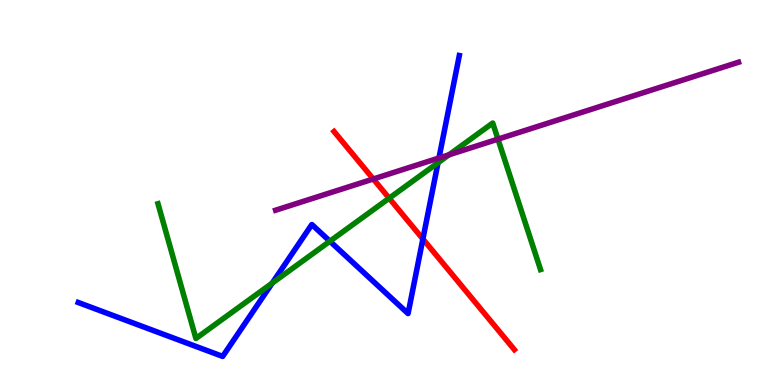[{'lines': ['blue', 'red'], 'intersections': [{'x': 5.46, 'y': 3.79}]}, {'lines': ['green', 'red'], 'intersections': [{'x': 5.02, 'y': 4.85}]}, {'lines': ['purple', 'red'], 'intersections': [{'x': 4.82, 'y': 5.35}]}, {'lines': ['blue', 'green'], 'intersections': [{'x': 3.51, 'y': 2.65}, {'x': 4.26, 'y': 3.73}, {'x': 5.65, 'y': 5.77}]}, {'lines': ['blue', 'purple'], 'intersections': [{'x': 5.66, 'y': 5.9}]}, {'lines': ['green', 'purple'], 'intersections': [{'x': 5.79, 'y': 5.98}, {'x': 6.43, 'y': 6.39}]}]